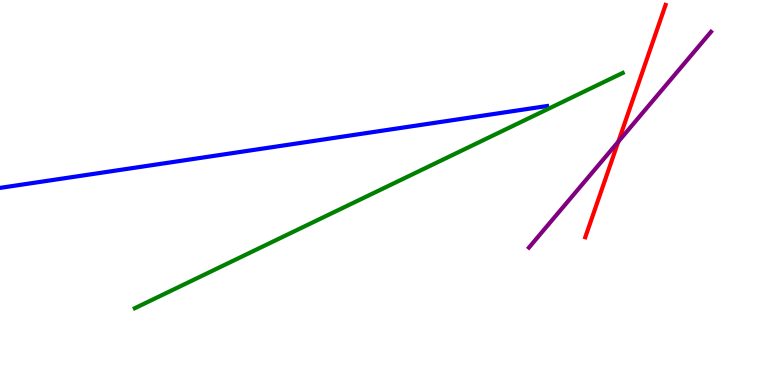[{'lines': ['blue', 'red'], 'intersections': []}, {'lines': ['green', 'red'], 'intersections': []}, {'lines': ['purple', 'red'], 'intersections': [{'x': 7.98, 'y': 6.32}]}, {'lines': ['blue', 'green'], 'intersections': []}, {'lines': ['blue', 'purple'], 'intersections': []}, {'lines': ['green', 'purple'], 'intersections': []}]